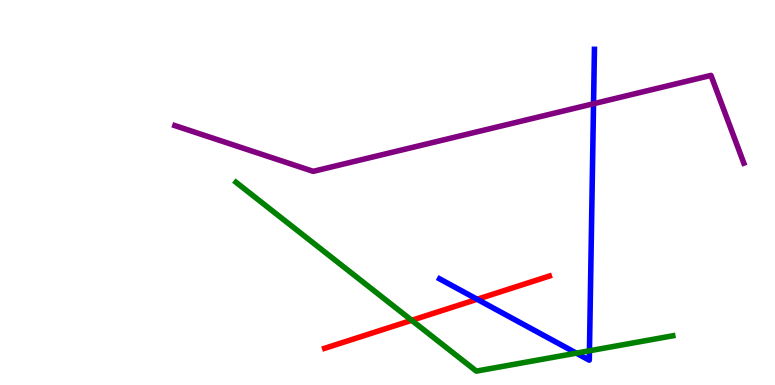[{'lines': ['blue', 'red'], 'intersections': [{'x': 6.16, 'y': 2.23}]}, {'lines': ['green', 'red'], 'intersections': [{'x': 5.31, 'y': 1.68}]}, {'lines': ['purple', 'red'], 'intersections': []}, {'lines': ['blue', 'green'], 'intersections': [{'x': 7.44, 'y': 0.828}, {'x': 7.61, 'y': 0.889}]}, {'lines': ['blue', 'purple'], 'intersections': [{'x': 7.66, 'y': 7.31}]}, {'lines': ['green', 'purple'], 'intersections': []}]